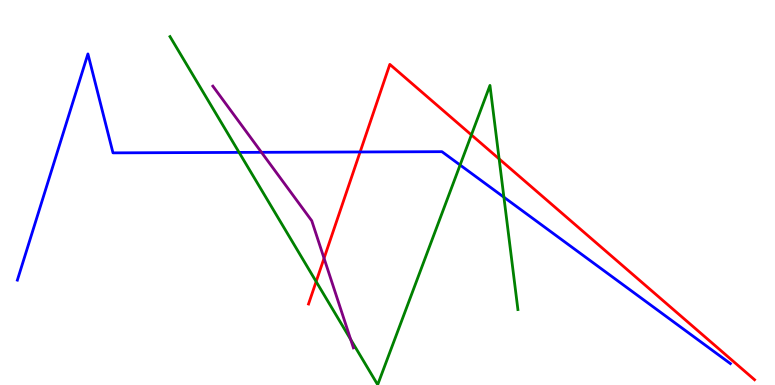[{'lines': ['blue', 'red'], 'intersections': [{'x': 4.65, 'y': 6.05}]}, {'lines': ['green', 'red'], 'intersections': [{'x': 4.08, 'y': 2.69}, {'x': 6.08, 'y': 6.5}, {'x': 6.44, 'y': 5.87}]}, {'lines': ['purple', 'red'], 'intersections': [{'x': 4.18, 'y': 3.29}]}, {'lines': ['blue', 'green'], 'intersections': [{'x': 3.08, 'y': 6.04}, {'x': 5.94, 'y': 5.71}, {'x': 6.5, 'y': 4.88}]}, {'lines': ['blue', 'purple'], 'intersections': [{'x': 3.37, 'y': 6.04}]}, {'lines': ['green', 'purple'], 'intersections': [{'x': 4.52, 'y': 1.18}]}]